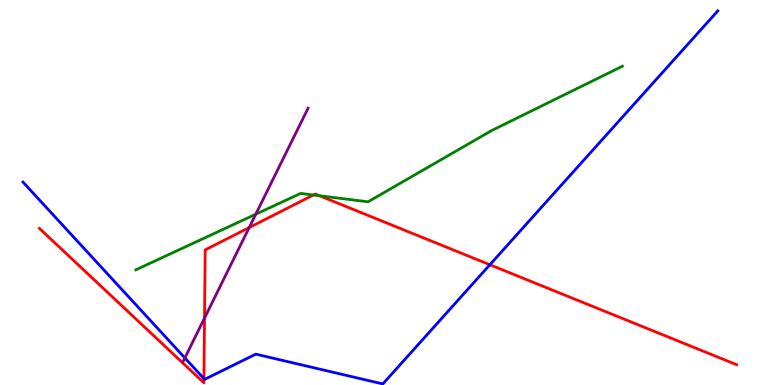[{'lines': ['blue', 'red'], 'intersections': [{'x': 2.63, 'y': 0.165}, {'x': 6.32, 'y': 3.12}]}, {'lines': ['green', 'red'], 'intersections': [{'x': 4.04, 'y': 4.93}, {'x': 4.12, 'y': 4.92}]}, {'lines': ['purple', 'red'], 'intersections': [{'x': 2.64, 'y': 1.74}, {'x': 3.22, 'y': 4.09}]}, {'lines': ['blue', 'green'], 'intersections': []}, {'lines': ['blue', 'purple'], 'intersections': [{'x': 2.39, 'y': 0.703}]}, {'lines': ['green', 'purple'], 'intersections': [{'x': 3.3, 'y': 4.44}]}]